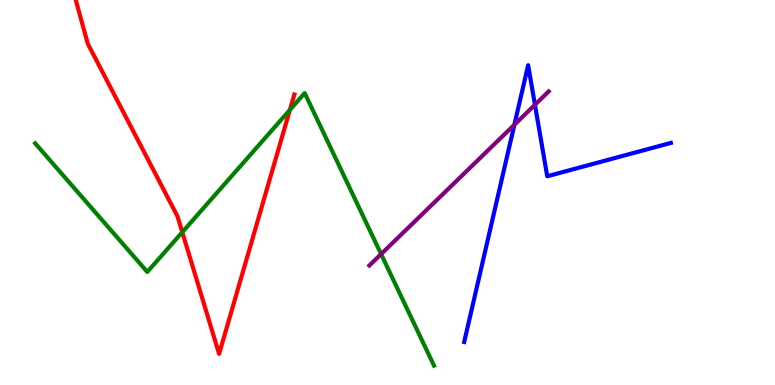[{'lines': ['blue', 'red'], 'intersections': []}, {'lines': ['green', 'red'], 'intersections': [{'x': 2.35, 'y': 3.97}, {'x': 3.74, 'y': 7.15}]}, {'lines': ['purple', 'red'], 'intersections': []}, {'lines': ['blue', 'green'], 'intersections': []}, {'lines': ['blue', 'purple'], 'intersections': [{'x': 6.64, 'y': 6.76}, {'x': 6.9, 'y': 7.28}]}, {'lines': ['green', 'purple'], 'intersections': [{'x': 4.92, 'y': 3.4}]}]